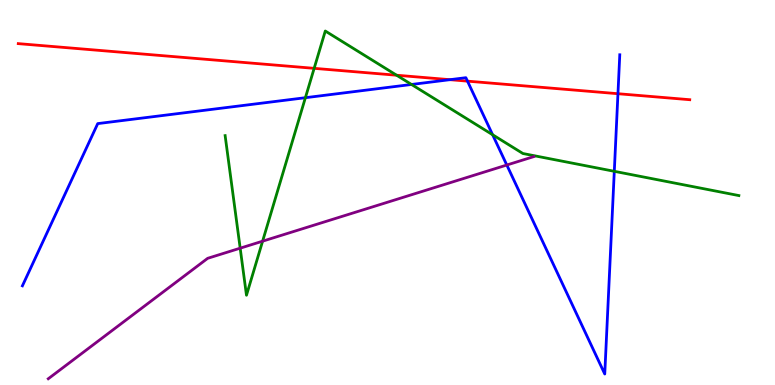[{'lines': ['blue', 'red'], 'intersections': [{'x': 5.81, 'y': 7.93}, {'x': 6.03, 'y': 7.89}, {'x': 7.97, 'y': 7.57}]}, {'lines': ['green', 'red'], 'intersections': [{'x': 4.05, 'y': 8.22}, {'x': 5.12, 'y': 8.05}]}, {'lines': ['purple', 'red'], 'intersections': []}, {'lines': ['blue', 'green'], 'intersections': [{'x': 3.94, 'y': 7.46}, {'x': 5.31, 'y': 7.81}, {'x': 6.36, 'y': 6.5}, {'x': 7.93, 'y': 5.55}]}, {'lines': ['blue', 'purple'], 'intersections': [{'x': 6.54, 'y': 5.71}]}, {'lines': ['green', 'purple'], 'intersections': [{'x': 3.1, 'y': 3.55}, {'x': 3.39, 'y': 3.74}]}]